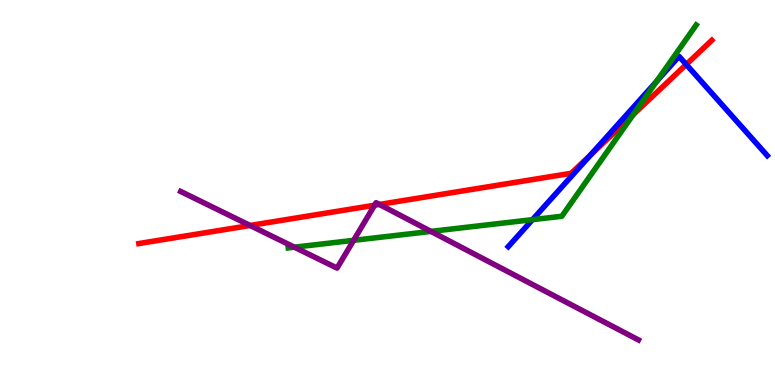[{'lines': ['blue', 'red'], 'intersections': [{'x': 7.62, 'y': 5.97}, {'x': 8.85, 'y': 8.33}]}, {'lines': ['green', 'red'], 'intersections': [{'x': 8.17, 'y': 7.02}]}, {'lines': ['purple', 'red'], 'intersections': [{'x': 3.23, 'y': 4.14}, {'x': 4.83, 'y': 4.67}, {'x': 4.9, 'y': 4.69}]}, {'lines': ['blue', 'green'], 'intersections': [{'x': 6.87, 'y': 4.29}, {'x': 8.47, 'y': 7.88}]}, {'lines': ['blue', 'purple'], 'intersections': []}, {'lines': ['green', 'purple'], 'intersections': [{'x': 3.8, 'y': 3.58}, {'x': 4.56, 'y': 3.76}, {'x': 5.56, 'y': 3.99}]}]